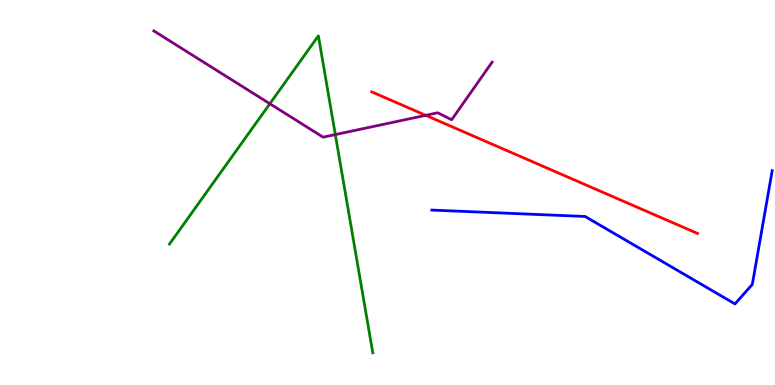[{'lines': ['blue', 'red'], 'intersections': []}, {'lines': ['green', 'red'], 'intersections': []}, {'lines': ['purple', 'red'], 'intersections': [{'x': 5.49, 'y': 7.0}]}, {'lines': ['blue', 'green'], 'intersections': []}, {'lines': ['blue', 'purple'], 'intersections': []}, {'lines': ['green', 'purple'], 'intersections': [{'x': 3.48, 'y': 7.31}, {'x': 4.33, 'y': 6.5}]}]